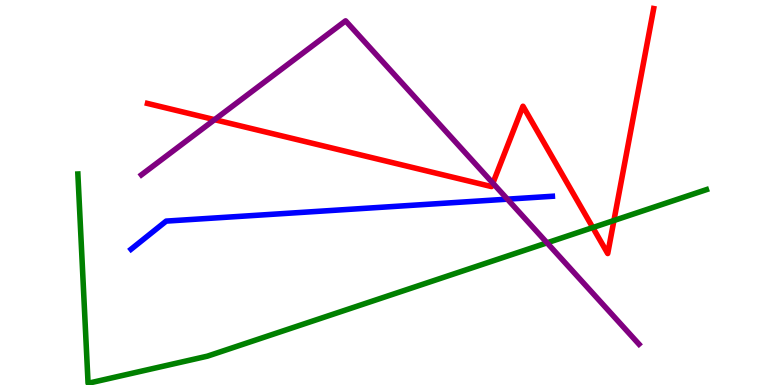[{'lines': ['blue', 'red'], 'intersections': []}, {'lines': ['green', 'red'], 'intersections': [{'x': 7.65, 'y': 4.09}, {'x': 7.92, 'y': 4.27}]}, {'lines': ['purple', 'red'], 'intersections': [{'x': 2.77, 'y': 6.89}, {'x': 6.36, 'y': 5.24}]}, {'lines': ['blue', 'green'], 'intersections': []}, {'lines': ['blue', 'purple'], 'intersections': [{'x': 6.55, 'y': 4.83}]}, {'lines': ['green', 'purple'], 'intersections': [{'x': 7.06, 'y': 3.69}]}]